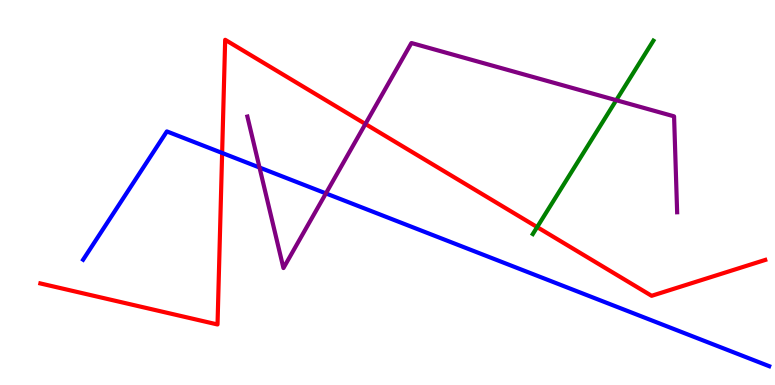[{'lines': ['blue', 'red'], 'intersections': [{'x': 2.87, 'y': 6.03}]}, {'lines': ['green', 'red'], 'intersections': [{'x': 6.93, 'y': 4.1}]}, {'lines': ['purple', 'red'], 'intersections': [{'x': 4.71, 'y': 6.78}]}, {'lines': ['blue', 'green'], 'intersections': []}, {'lines': ['blue', 'purple'], 'intersections': [{'x': 3.35, 'y': 5.65}, {'x': 4.21, 'y': 4.98}]}, {'lines': ['green', 'purple'], 'intersections': [{'x': 7.95, 'y': 7.4}]}]